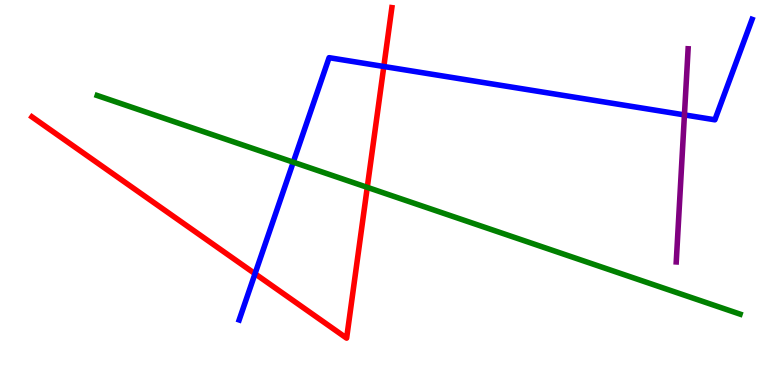[{'lines': ['blue', 'red'], 'intersections': [{'x': 3.29, 'y': 2.89}, {'x': 4.95, 'y': 8.27}]}, {'lines': ['green', 'red'], 'intersections': [{'x': 4.74, 'y': 5.13}]}, {'lines': ['purple', 'red'], 'intersections': []}, {'lines': ['blue', 'green'], 'intersections': [{'x': 3.78, 'y': 5.79}]}, {'lines': ['blue', 'purple'], 'intersections': [{'x': 8.83, 'y': 7.02}]}, {'lines': ['green', 'purple'], 'intersections': []}]